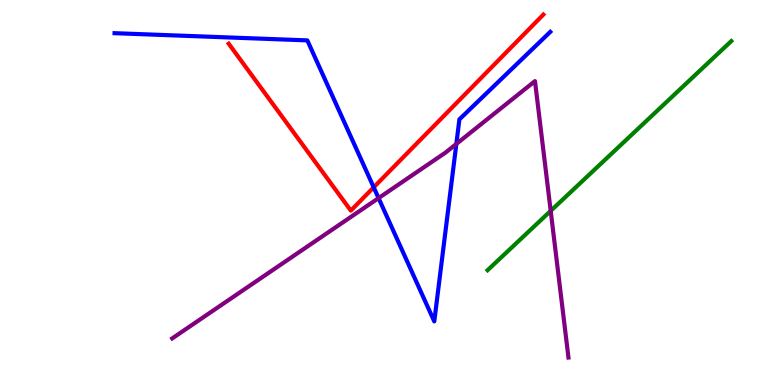[{'lines': ['blue', 'red'], 'intersections': [{'x': 4.82, 'y': 5.13}]}, {'lines': ['green', 'red'], 'intersections': []}, {'lines': ['purple', 'red'], 'intersections': []}, {'lines': ['blue', 'green'], 'intersections': []}, {'lines': ['blue', 'purple'], 'intersections': [{'x': 4.88, 'y': 4.85}, {'x': 5.89, 'y': 6.26}]}, {'lines': ['green', 'purple'], 'intersections': [{'x': 7.11, 'y': 4.52}]}]